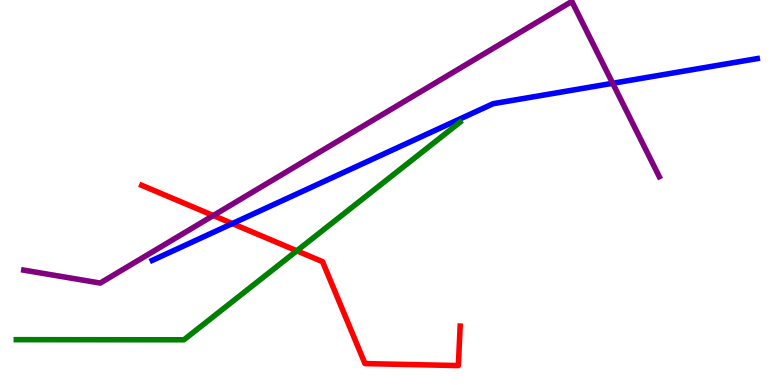[{'lines': ['blue', 'red'], 'intersections': [{'x': 3.0, 'y': 4.19}]}, {'lines': ['green', 'red'], 'intersections': [{'x': 3.83, 'y': 3.49}]}, {'lines': ['purple', 'red'], 'intersections': [{'x': 2.75, 'y': 4.4}]}, {'lines': ['blue', 'green'], 'intersections': []}, {'lines': ['blue', 'purple'], 'intersections': [{'x': 7.91, 'y': 7.84}]}, {'lines': ['green', 'purple'], 'intersections': []}]